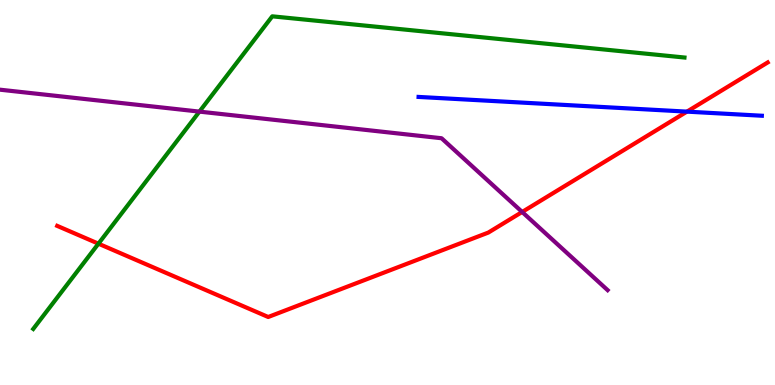[{'lines': ['blue', 'red'], 'intersections': [{'x': 8.86, 'y': 7.1}]}, {'lines': ['green', 'red'], 'intersections': [{'x': 1.27, 'y': 3.67}]}, {'lines': ['purple', 'red'], 'intersections': [{'x': 6.74, 'y': 4.49}]}, {'lines': ['blue', 'green'], 'intersections': []}, {'lines': ['blue', 'purple'], 'intersections': []}, {'lines': ['green', 'purple'], 'intersections': [{'x': 2.57, 'y': 7.1}]}]